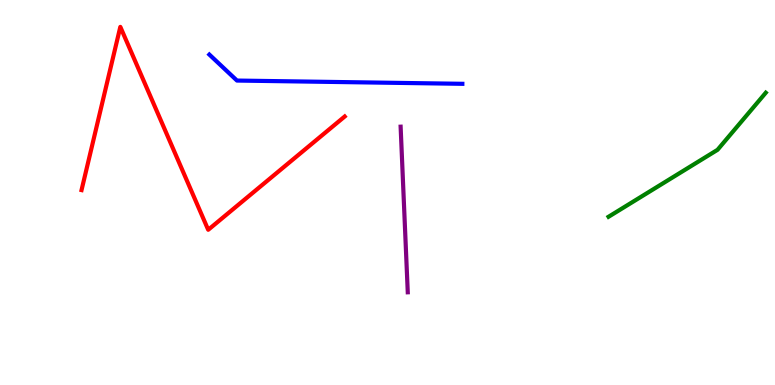[{'lines': ['blue', 'red'], 'intersections': []}, {'lines': ['green', 'red'], 'intersections': []}, {'lines': ['purple', 'red'], 'intersections': []}, {'lines': ['blue', 'green'], 'intersections': []}, {'lines': ['blue', 'purple'], 'intersections': []}, {'lines': ['green', 'purple'], 'intersections': []}]